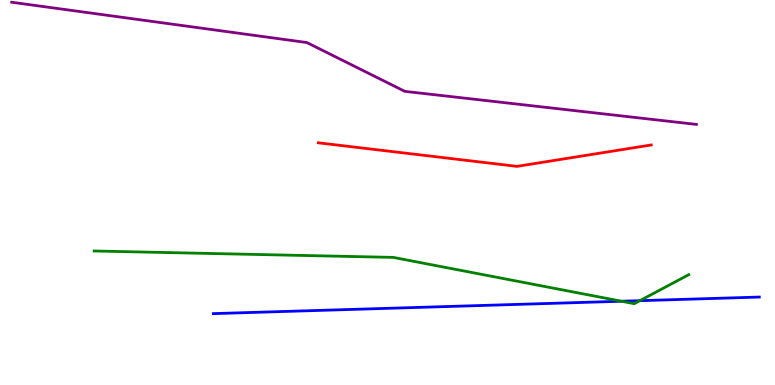[{'lines': ['blue', 'red'], 'intersections': []}, {'lines': ['green', 'red'], 'intersections': []}, {'lines': ['purple', 'red'], 'intersections': []}, {'lines': ['blue', 'green'], 'intersections': [{'x': 8.02, 'y': 2.18}, {'x': 8.26, 'y': 2.19}]}, {'lines': ['blue', 'purple'], 'intersections': []}, {'lines': ['green', 'purple'], 'intersections': []}]